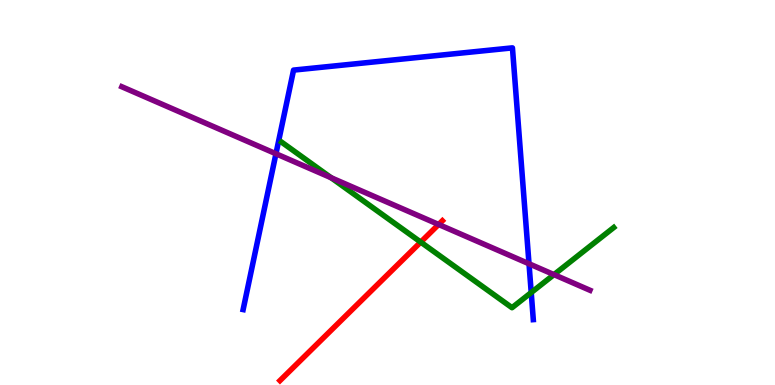[{'lines': ['blue', 'red'], 'intersections': []}, {'lines': ['green', 'red'], 'intersections': [{'x': 5.43, 'y': 3.71}]}, {'lines': ['purple', 'red'], 'intersections': [{'x': 5.66, 'y': 4.17}]}, {'lines': ['blue', 'green'], 'intersections': [{'x': 6.85, 'y': 2.4}]}, {'lines': ['blue', 'purple'], 'intersections': [{'x': 3.56, 'y': 6.01}, {'x': 6.83, 'y': 3.15}]}, {'lines': ['green', 'purple'], 'intersections': [{'x': 4.27, 'y': 5.38}, {'x': 7.15, 'y': 2.87}]}]